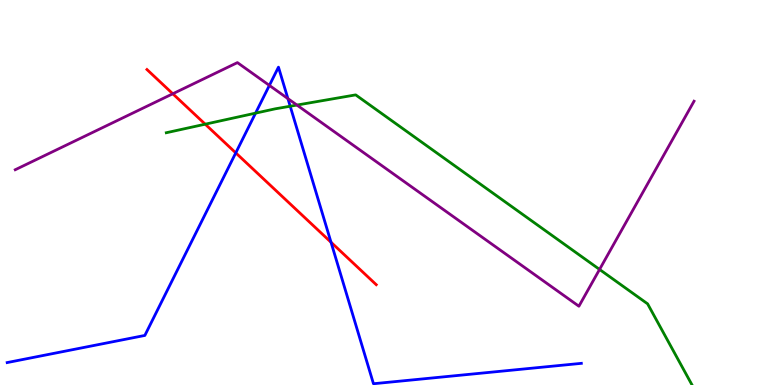[{'lines': ['blue', 'red'], 'intersections': [{'x': 3.04, 'y': 6.03}, {'x': 4.27, 'y': 3.71}]}, {'lines': ['green', 'red'], 'intersections': [{'x': 2.65, 'y': 6.77}]}, {'lines': ['purple', 'red'], 'intersections': [{'x': 2.23, 'y': 7.56}]}, {'lines': ['blue', 'green'], 'intersections': [{'x': 3.3, 'y': 7.06}, {'x': 3.74, 'y': 7.24}]}, {'lines': ['blue', 'purple'], 'intersections': [{'x': 3.48, 'y': 7.78}, {'x': 3.72, 'y': 7.44}]}, {'lines': ['green', 'purple'], 'intersections': [{'x': 3.83, 'y': 7.27}, {'x': 7.74, 'y': 3.0}]}]